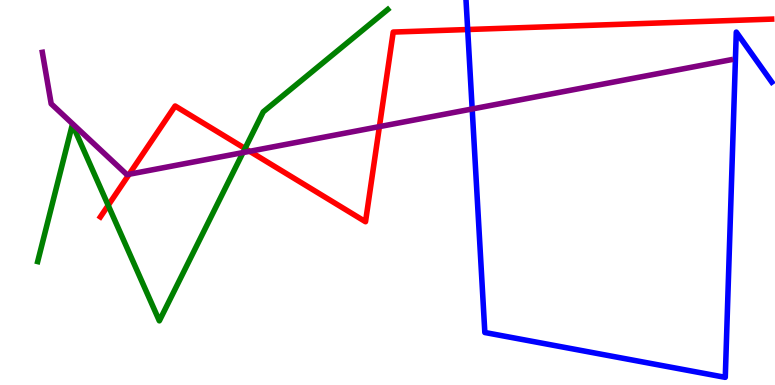[{'lines': ['blue', 'red'], 'intersections': [{'x': 6.03, 'y': 9.23}]}, {'lines': ['green', 'red'], 'intersections': [{'x': 1.4, 'y': 4.67}, {'x': 3.16, 'y': 6.14}]}, {'lines': ['purple', 'red'], 'intersections': [{'x': 1.67, 'y': 5.47}, {'x': 3.22, 'y': 6.07}, {'x': 4.9, 'y': 6.71}]}, {'lines': ['blue', 'green'], 'intersections': []}, {'lines': ['blue', 'purple'], 'intersections': [{'x': 6.09, 'y': 7.17}]}, {'lines': ['green', 'purple'], 'intersections': [{'x': 3.14, 'y': 6.04}]}]